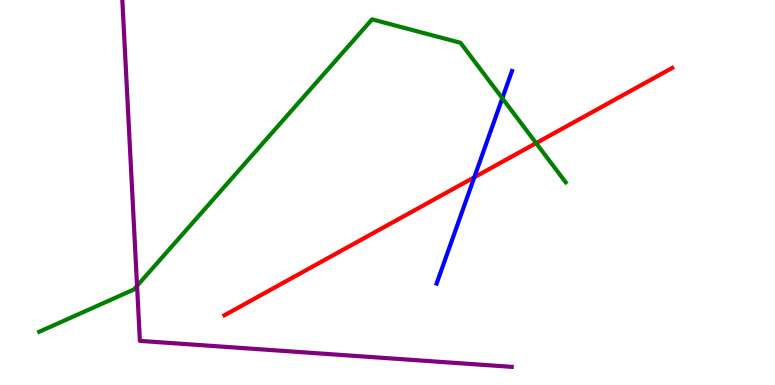[{'lines': ['blue', 'red'], 'intersections': [{'x': 6.12, 'y': 5.4}]}, {'lines': ['green', 'red'], 'intersections': [{'x': 6.92, 'y': 6.28}]}, {'lines': ['purple', 'red'], 'intersections': []}, {'lines': ['blue', 'green'], 'intersections': [{'x': 6.48, 'y': 7.45}]}, {'lines': ['blue', 'purple'], 'intersections': []}, {'lines': ['green', 'purple'], 'intersections': [{'x': 1.77, 'y': 2.58}]}]